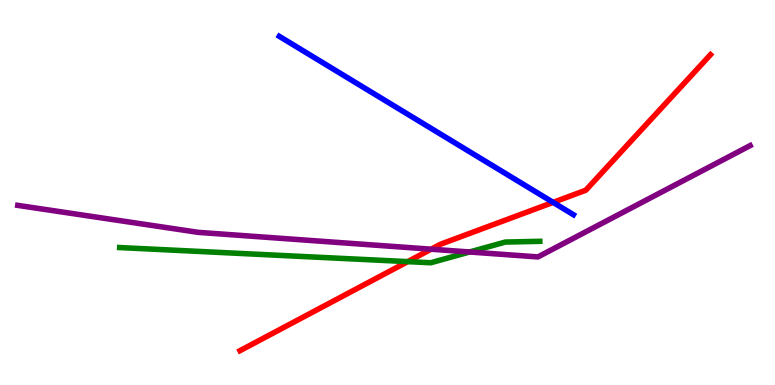[{'lines': ['blue', 'red'], 'intersections': [{'x': 7.14, 'y': 4.74}]}, {'lines': ['green', 'red'], 'intersections': [{'x': 5.26, 'y': 3.2}]}, {'lines': ['purple', 'red'], 'intersections': [{'x': 5.56, 'y': 3.53}]}, {'lines': ['blue', 'green'], 'intersections': []}, {'lines': ['blue', 'purple'], 'intersections': []}, {'lines': ['green', 'purple'], 'intersections': [{'x': 6.06, 'y': 3.45}]}]